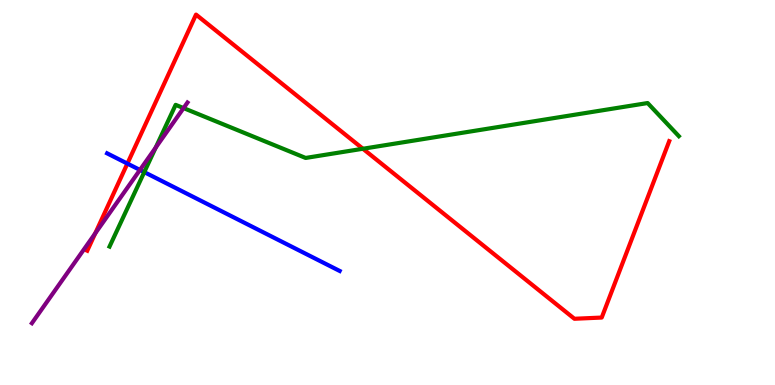[{'lines': ['blue', 'red'], 'intersections': [{'x': 1.64, 'y': 5.75}]}, {'lines': ['green', 'red'], 'intersections': [{'x': 4.68, 'y': 6.14}]}, {'lines': ['purple', 'red'], 'intersections': [{'x': 1.23, 'y': 3.94}]}, {'lines': ['blue', 'green'], 'intersections': [{'x': 1.86, 'y': 5.53}]}, {'lines': ['blue', 'purple'], 'intersections': [{'x': 1.81, 'y': 5.59}]}, {'lines': ['green', 'purple'], 'intersections': [{'x': 2.01, 'y': 6.17}, {'x': 2.37, 'y': 7.19}]}]